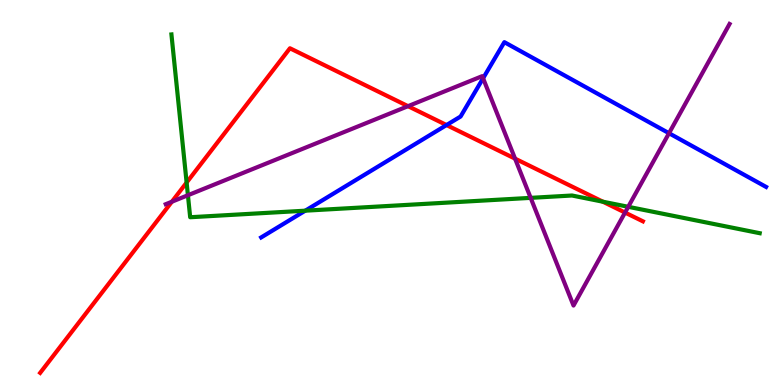[{'lines': ['blue', 'red'], 'intersections': [{'x': 5.76, 'y': 6.75}]}, {'lines': ['green', 'red'], 'intersections': [{'x': 2.41, 'y': 5.26}, {'x': 7.78, 'y': 4.76}]}, {'lines': ['purple', 'red'], 'intersections': [{'x': 2.22, 'y': 4.76}, {'x': 5.26, 'y': 7.24}, {'x': 6.65, 'y': 5.88}, {'x': 8.07, 'y': 4.48}]}, {'lines': ['blue', 'green'], 'intersections': [{'x': 3.94, 'y': 4.53}]}, {'lines': ['blue', 'purple'], 'intersections': [{'x': 6.23, 'y': 7.97}, {'x': 8.63, 'y': 6.54}]}, {'lines': ['green', 'purple'], 'intersections': [{'x': 2.42, 'y': 4.93}, {'x': 6.85, 'y': 4.86}, {'x': 8.11, 'y': 4.63}]}]